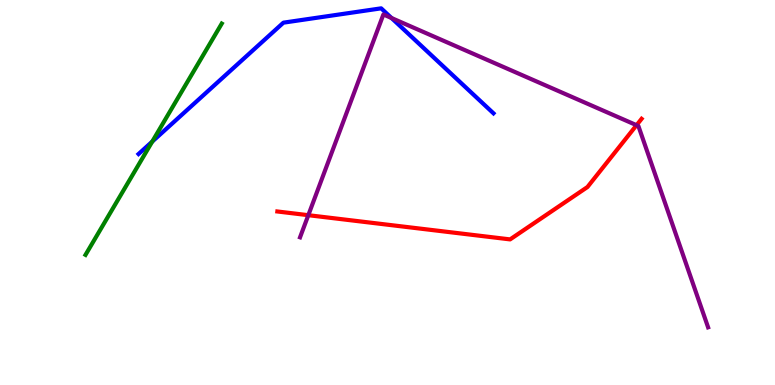[{'lines': ['blue', 'red'], 'intersections': []}, {'lines': ['green', 'red'], 'intersections': []}, {'lines': ['purple', 'red'], 'intersections': [{'x': 3.98, 'y': 4.41}, {'x': 8.21, 'y': 6.75}]}, {'lines': ['blue', 'green'], 'intersections': [{'x': 1.96, 'y': 6.32}]}, {'lines': ['blue', 'purple'], 'intersections': [{'x': 5.05, 'y': 9.53}]}, {'lines': ['green', 'purple'], 'intersections': []}]